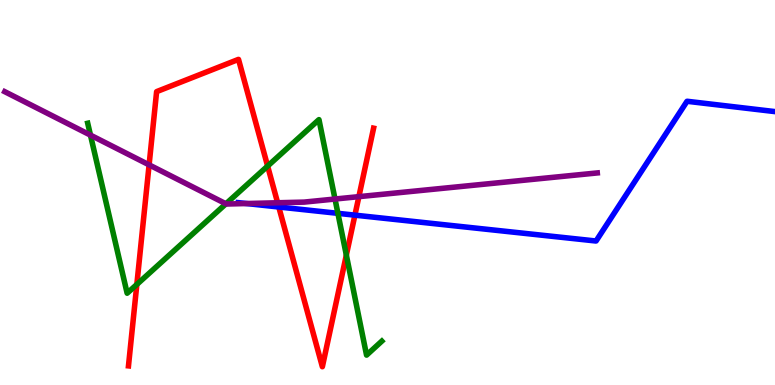[{'lines': ['blue', 'red'], 'intersections': [{'x': 3.6, 'y': 4.62}, {'x': 4.58, 'y': 4.41}]}, {'lines': ['green', 'red'], 'intersections': [{'x': 1.77, 'y': 2.61}, {'x': 3.45, 'y': 5.69}, {'x': 4.47, 'y': 3.37}]}, {'lines': ['purple', 'red'], 'intersections': [{'x': 1.92, 'y': 5.72}, {'x': 3.58, 'y': 4.73}, {'x': 4.63, 'y': 4.89}]}, {'lines': ['blue', 'green'], 'intersections': [{'x': 4.36, 'y': 4.46}]}, {'lines': ['blue', 'purple'], 'intersections': [{'x': 3.18, 'y': 4.71}]}, {'lines': ['green', 'purple'], 'intersections': [{'x': 1.17, 'y': 6.49}, {'x': 2.92, 'y': 4.71}, {'x': 4.32, 'y': 4.83}]}]